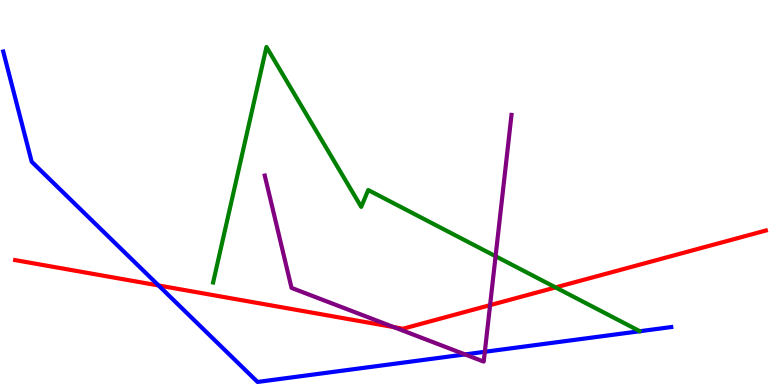[{'lines': ['blue', 'red'], 'intersections': [{'x': 2.05, 'y': 2.58}]}, {'lines': ['green', 'red'], 'intersections': [{'x': 7.17, 'y': 2.53}]}, {'lines': ['purple', 'red'], 'intersections': [{'x': 5.08, 'y': 1.5}, {'x': 6.32, 'y': 2.07}]}, {'lines': ['blue', 'green'], 'intersections': []}, {'lines': ['blue', 'purple'], 'intersections': [{'x': 6.0, 'y': 0.794}, {'x': 6.26, 'y': 0.863}]}, {'lines': ['green', 'purple'], 'intersections': [{'x': 6.39, 'y': 3.34}]}]